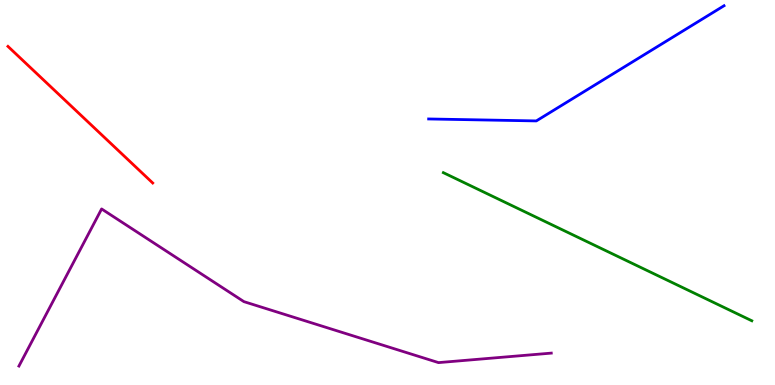[{'lines': ['blue', 'red'], 'intersections': []}, {'lines': ['green', 'red'], 'intersections': []}, {'lines': ['purple', 'red'], 'intersections': []}, {'lines': ['blue', 'green'], 'intersections': []}, {'lines': ['blue', 'purple'], 'intersections': []}, {'lines': ['green', 'purple'], 'intersections': []}]